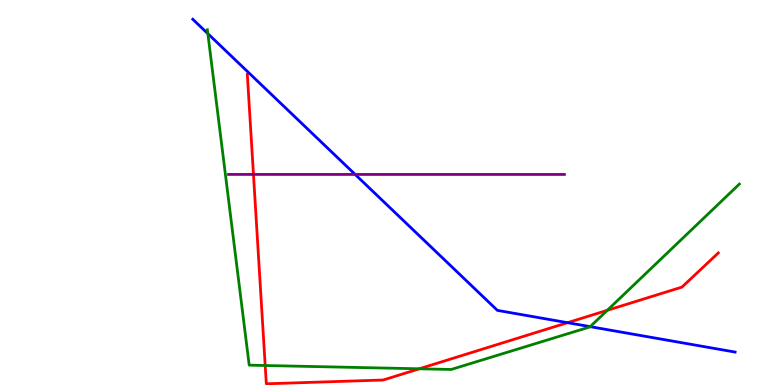[{'lines': ['blue', 'red'], 'intersections': [{'x': 7.32, 'y': 1.62}]}, {'lines': ['green', 'red'], 'intersections': [{'x': 3.42, 'y': 0.506}, {'x': 5.41, 'y': 0.421}, {'x': 7.84, 'y': 1.94}]}, {'lines': ['purple', 'red'], 'intersections': [{'x': 3.27, 'y': 5.47}]}, {'lines': ['blue', 'green'], 'intersections': [{'x': 2.68, 'y': 9.13}, {'x': 7.62, 'y': 1.52}]}, {'lines': ['blue', 'purple'], 'intersections': [{'x': 4.58, 'y': 5.47}]}, {'lines': ['green', 'purple'], 'intersections': []}]